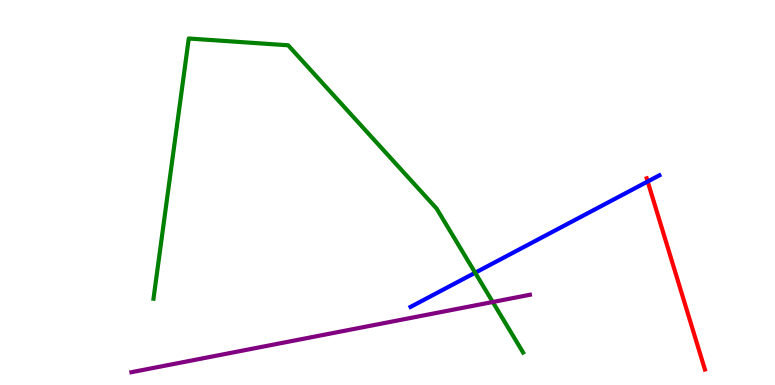[{'lines': ['blue', 'red'], 'intersections': [{'x': 8.36, 'y': 5.29}]}, {'lines': ['green', 'red'], 'intersections': []}, {'lines': ['purple', 'red'], 'intersections': []}, {'lines': ['blue', 'green'], 'intersections': [{'x': 6.13, 'y': 2.92}]}, {'lines': ['blue', 'purple'], 'intersections': []}, {'lines': ['green', 'purple'], 'intersections': [{'x': 6.36, 'y': 2.16}]}]